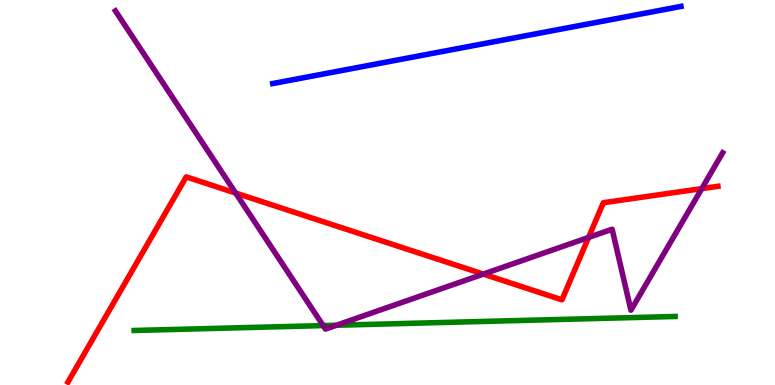[{'lines': ['blue', 'red'], 'intersections': []}, {'lines': ['green', 'red'], 'intersections': []}, {'lines': ['purple', 'red'], 'intersections': [{'x': 3.04, 'y': 4.99}, {'x': 6.24, 'y': 2.88}, {'x': 7.59, 'y': 3.83}, {'x': 9.06, 'y': 5.1}]}, {'lines': ['blue', 'green'], 'intersections': []}, {'lines': ['blue', 'purple'], 'intersections': []}, {'lines': ['green', 'purple'], 'intersections': [{'x': 4.17, 'y': 1.54}, {'x': 4.34, 'y': 1.55}]}]